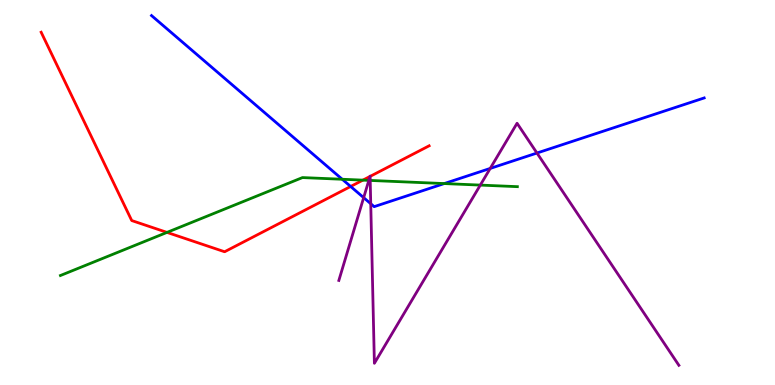[{'lines': ['blue', 'red'], 'intersections': [{'x': 4.52, 'y': 5.16}]}, {'lines': ['green', 'red'], 'intersections': [{'x': 2.15, 'y': 3.96}, {'x': 4.68, 'y': 5.32}]}, {'lines': ['purple', 'red'], 'intersections': [{'x': 4.77, 'y': 5.42}, {'x': 4.78, 'y': 5.42}]}, {'lines': ['blue', 'green'], 'intersections': [{'x': 4.42, 'y': 5.34}, {'x': 5.73, 'y': 5.23}]}, {'lines': ['blue', 'purple'], 'intersections': [{'x': 4.69, 'y': 4.87}, {'x': 4.78, 'y': 4.71}, {'x': 6.33, 'y': 5.63}, {'x': 6.93, 'y': 6.03}]}, {'lines': ['green', 'purple'], 'intersections': [{'x': 4.76, 'y': 5.31}, {'x': 4.78, 'y': 5.31}, {'x': 6.2, 'y': 5.19}]}]